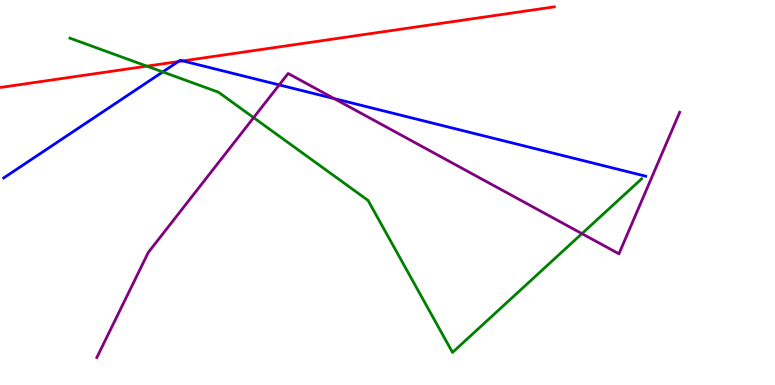[{'lines': ['blue', 'red'], 'intersections': [{'x': 2.3, 'y': 8.4}, {'x': 2.36, 'y': 8.42}]}, {'lines': ['green', 'red'], 'intersections': [{'x': 1.9, 'y': 8.28}]}, {'lines': ['purple', 'red'], 'intersections': []}, {'lines': ['blue', 'green'], 'intersections': [{'x': 2.1, 'y': 8.13}]}, {'lines': ['blue', 'purple'], 'intersections': [{'x': 3.6, 'y': 7.79}, {'x': 4.31, 'y': 7.44}]}, {'lines': ['green', 'purple'], 'intersections': [{'x': 3.27, 'y': 6.94}, {'x': 7.51, 'y': 3.93}]}]